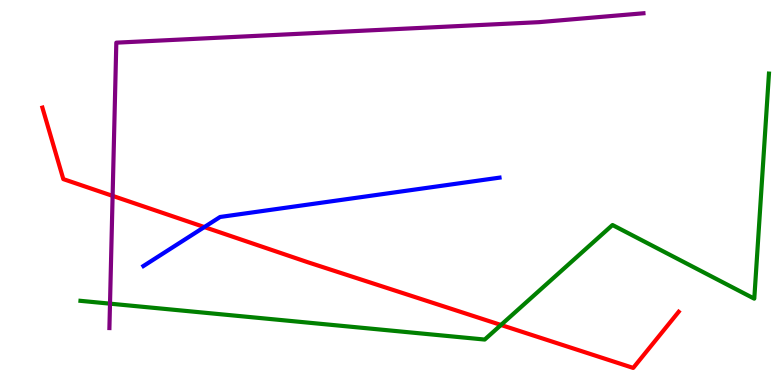[{'lines': ['blue', 'red'], 'intersections': [{'x': 2.64, 'y': 4.1}]}, {'lines': ['green', 'red'], 'intersections': [{'x': 6.46, 'y': 1.56}]}, {'lines': ['purple', 'red'], 'intersections': [{'x': 1.45, 'y': 4.91}]}, {'lines': ['blue', 'green'], 'intersections': []}, {'lines': ['blue', 'purple'], 'intersections': []}, {'lines': ['green', 'purple'], 'intersections': [{'x': 1.42, 'y': 2.11}]}]